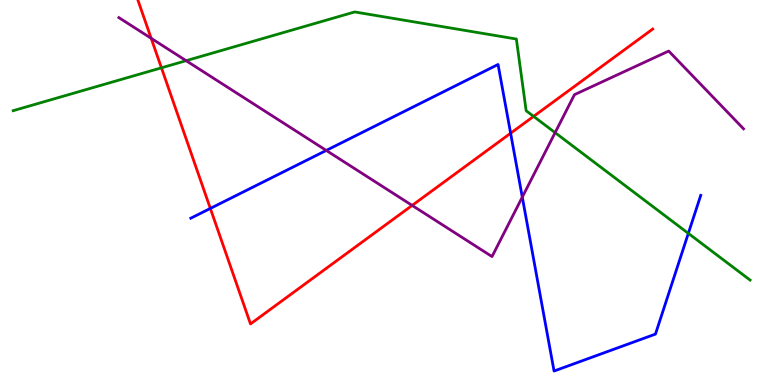[{'lines': ['blue', 'red'], 'intersections': [{'x': 2.71, 'y': 4.59}, {'x': 6.59, 'y': 6.54}]}, {'lines': ['green', 'red'], 'intersections': [{'x': 2.08, 'y': 8.24}, {'x': 6.89, 'y': 6.98}]}, {'lines': ['purple', 'red'], 'intersections': [{'x': 1.95, 'y': 9.0}, {'x': 5.32, 'y': 4.66}]}, {'lines': ['blue', 'green'], 'intersections': [{'x': 8.88, 'y': 3.94}]}, {'lines': ['blue', 'purple'], 'intersections': [{'x': 4.21, 'y': 6.09}, {'x': 6.74, 'y': 4.88}]}, {'lines': ['green', 'purple'], 'intersections': [{'x': 2.4, 'y': 8.42}, {'x': 7.16, 'y': 6.55}]}]